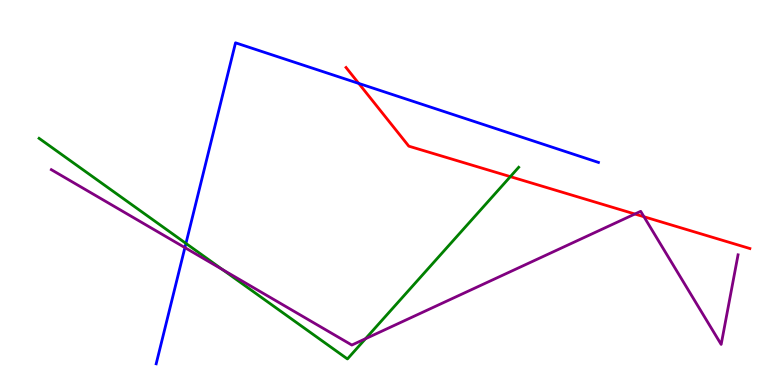[{'lines': ['blue', 'red'], 'intersections': [{'x': 4.63, 'y': 7.83}]}, {'lines': ['green', 'red'], 'intersections': [{'x': 6.59, 'y': 5.41}]}, {'lines': ['purple', 'red'], 'intersections': [{'x': 8.19, 'y': 4.44}, {'x': 8.31, 'y': 4.37}]}, {'lines': ['blue', 'green'], 'intersections': [{'x': 2.4, 'y': 3.68}]}, {'lines': ['blue', 'purple'], 'intersections': [{'x': 2.39, 'y': 3.57}]}, {'lines': ['green', 'purple'], 'intersections': [{'x': 2.87, 'y': 3.0}, {'x': 4.72, 'y': 1.2}]}]